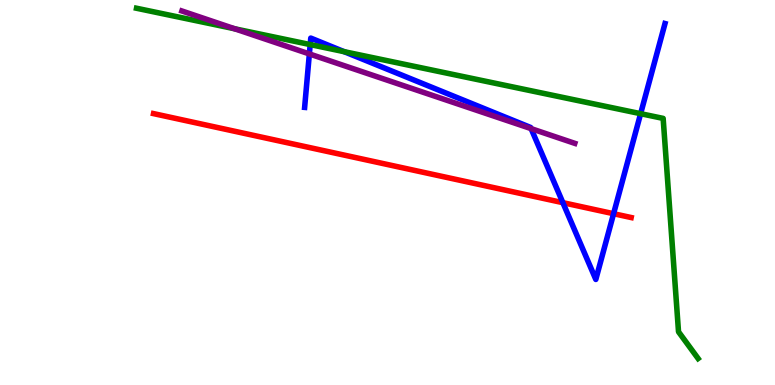[{'lines': ['blue', 'red'], 'intersections': [{'x': 7.26, 'y': 4.74}, {'x': 7.92, 'y': 4.45}]}, {'lines': ['green', 'red'], 'intersections': []}, {'lines': ['purple', 'red'], 'intersections': []}, {'lines': ['blue', 'green'], 'intersections': [{'x': 4.0, 'y': 8.84}, {'x': 4.44, 'y': 8.66}, {'x': 8.27, 'y': 7.05}]}, {'lines': ['blue', 'purple'], 'intersections': [{'x': 3.99, 'y': 8.6}, {'x': 6.85, 'y': 6.66}]}, {'lines': ['green', 'purple'], 'intersections': [{'x': 3.03, 'y': 9.25}]}]